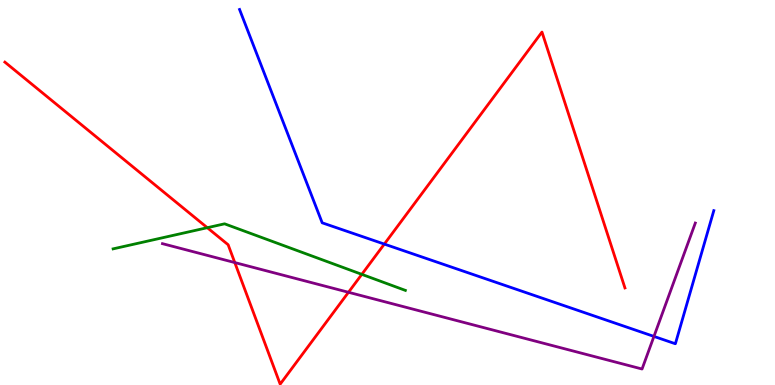[{'lines': ['blue', 'red'], 'intersections': [{'x': 4.96, 'y': 3.66}]}, {'lines': ['green', 'red'], 'intersections': [{'x': 2.67, 'y': 4.09}, {'x': 4.67, 'y': 2.87}]}, {'lines': ['purple', 'red'], 'intersections': [{'x': 3.03, 'y': 3.18}, {'x': 4.5, 'y': 2.41}]}, {'lines': ['blue', 'green'], 'intersections': []}, {'lines': ['blue', 'purple'], 'intersections': [{'x': 8.44, 'y': 1.26}]}, {'lines': ['green', 'purple'], 'intersections': []}]